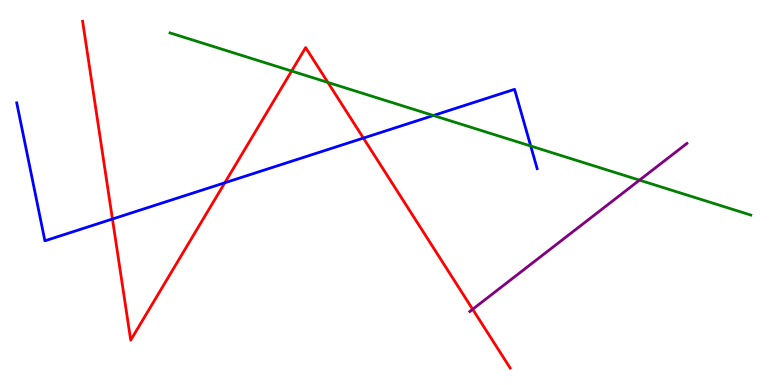[{'lines': ['blue', 'red'], 'intersections': [{'x': 1.45, 'y': 4.31}, {'x': 2.9, 'y': 5.25}, {'x': 4.69, 'y': 6.41}]}, {'lines': ['green', 'red'], 'intersections': [{'x': 3.76, 'y': 8.15}, {'x': 4.23, 'y': 7.86}]}, {'lines': ['purple', 'red'], 'intersections': [{'x': 6.1, 'y': 1.97}]}, {'lines': ['blue', 'green'], 'intersections': [{'x': 5.59, 'y': 7.0}, {'x': 6.85, 'y': 6.21}]}, {'lines': ['blue', 'purple'], 'intersections': []}, {'lines': ['green', 'purple'], 'intersections': [{'x': 8.25, 'y': 5.32}]}]